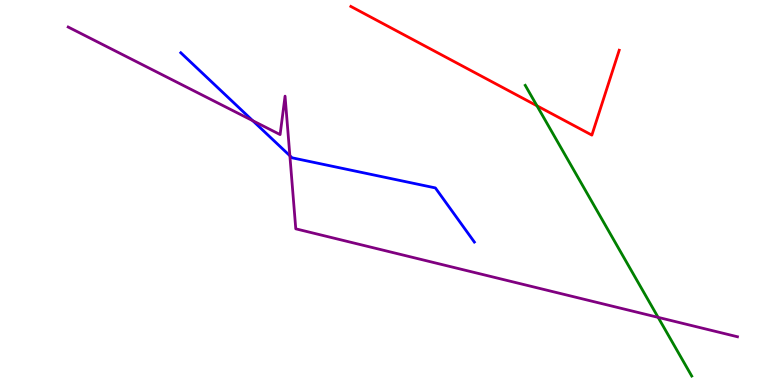[{'lines': ['blue', 'red'], 'intersections': []}, {'lines': ['green', 'red'], 'intersections': [{'x': 6.93, 'y': 7.25}]}, {'lines': ['purple', 'red'], 'intersections': []}, {'lines': ['blue', 'green'], 'intersections': []}, {'lines': ['blue', 'purple'], 'intersections': [{'x': 3.26, 'y': 6.86}, {'x': 3.74, 'y': 5.96}]}, {'lines': ['green', 'purple'], 'intersections': [{'x': 8.49, 'y': 1.76}]}]